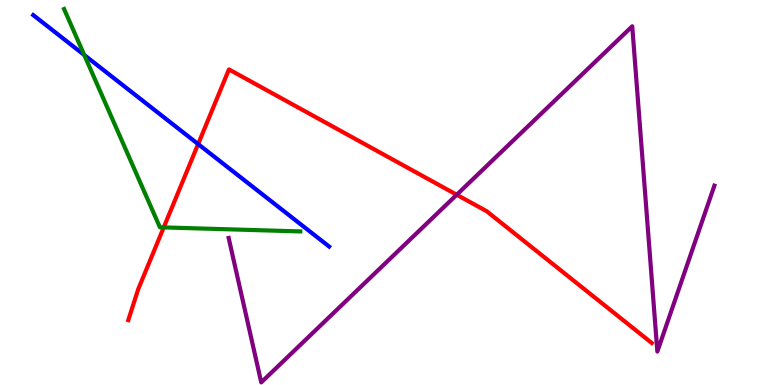[{'lines': ['blue', 'red'], 'intersections': [{'x': 2.56, 'y': 6.26}]}, {'lines': ['green', 'red'], 'intersections': [{'x': 2.11, 'y': 4.09}]}, {'lines': ['purple', 'red'], 'intersections': [{'x': 5.89, 'y': 4.94}]}, {'lines': ['blue', 'green'], 'intersections': [{'x': 1.09, 'y': 8.57}]}, {'lines': ['blue', 'purple'], 'intersections': []}, {'lines': ['green', 'purple'], 'intersections': []}]